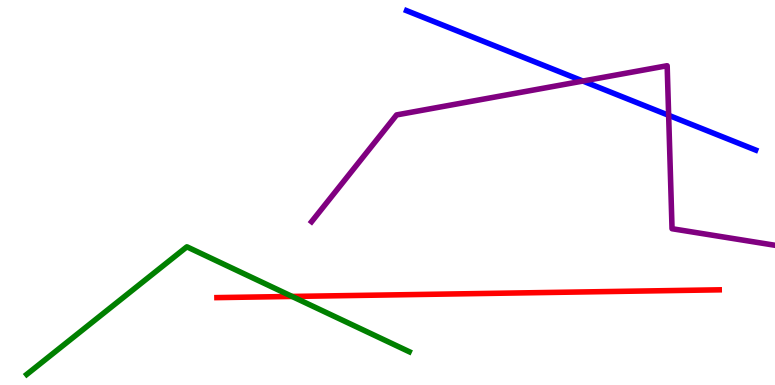[{'lines': ['blue', 'red'], 'intersections': []}, {'lines': ['green', 'red'], 'intersections': [{'x': 3.77, 'y': 2.3}]}, {'lines': ['purple', 'red'], 'intersections': []}, {'lines': ['blue', 'green'], 'intersections': []}, {'lines': ['blue', 'purple'], 'intersections': [{'x': 7.52, 'y': 7.89}, {'x': 8.63, 'y': 7.01}]}, {'lines': ['green', 'purple'], 'intersections': []}]